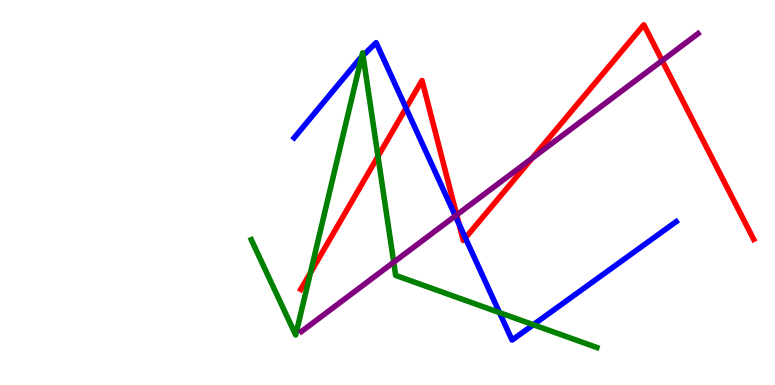[{'lines': ['blue', 'red'], 'intersections': [{'x': 5.24, 'y': 7.19}, {'x': 5.92, 'y': 4.18}, {'x': 6.0, 'y': 3.82}]}, {'lines': ['green', 'red'], 'intersections': [{'x': 4.01, 'y': 2.92}, {'x': 4.88, 'y': 5.94}]}, {'lines': ['purple', 'red'], 'intersections': [{'x': 5.89, 'y': 4.42}, {'x': 6.87, 'y': 5.89}, {'x': 8.54, 'y': 8.43}]}, {'lines': ['blue', 'green'], 'intersections': [{'x': 4.67, 'y': 8.52}, {'x': 4.68, 'y': 8.56}, {'x': 6.45, 'y': 1.88}, {'x': 6.88, 'y': 1.57}]}, {'lines': ['blue', 'purple'], 'intersections': [{'x': 5.88, 'y': 4.39}]}, {'lines': ['green', 'purple'], 'intersections': [{'x': 5.08, 'y': 3.19}]}]